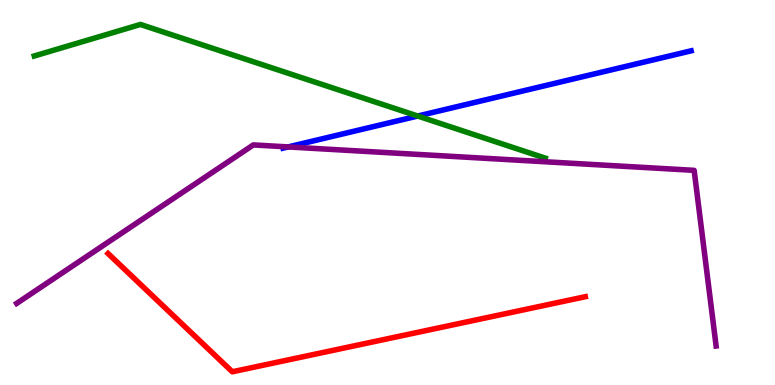[{'lines': ['blue', 'red'], 'intersections': []}, {'lines': ['green', 'red'], 'intersections': []}, {'lines': ['purple', 'red'], 'intersections': []}, {'lines': ['blue', 'green'], 'intersections': [{'x': 5.39, 'y': 6.99}]}, {'lines': ['blue', 'purple'], 'intersections': [{'x': 3.72, 'y': 6.18}]}, {'lines': ['green', 'purple'], 'intersections': []}]